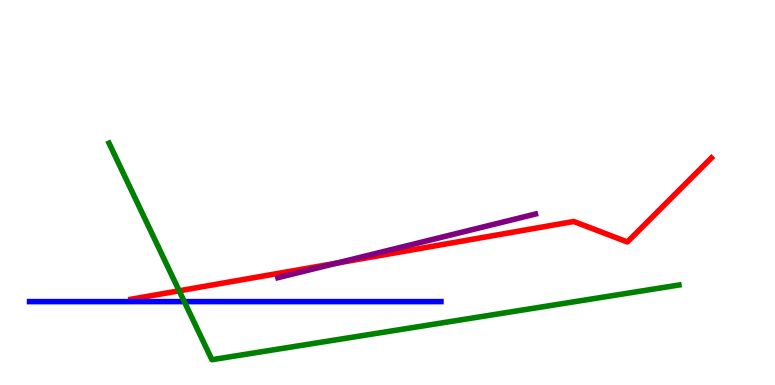[{'lines': ['blue', 'red'], 'intersections': []}, {'lines': ['green', 'red'], 'intersections': [{'x': 2.31, 'y': 2.45}]}, {'lines': ['purple', 'red'], 'intersections': [{'x': 4.35, 'y': 3.17}]}, {'lines': ['blue', 'green'], 'intersections': [{'x': 2.38, 'y': 2.17}]}, {'lines': ['blue', 'purple'], 'intersections': []}, {'lines': ['green', 'purple'], 'intersections': []}]